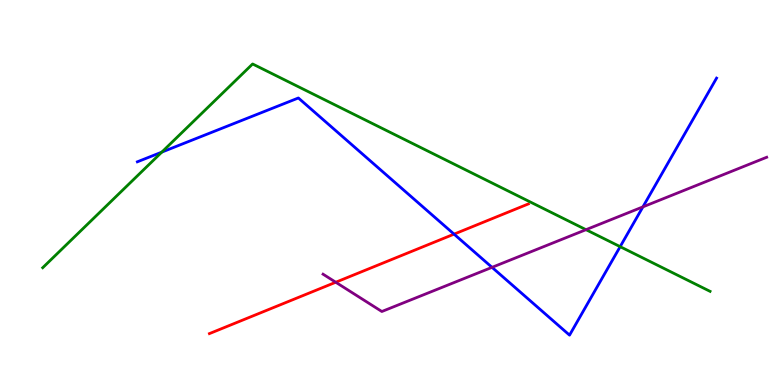[{'lines': ['blue', 'red'], 'intersections': [{'x': 5.86, 'y': 3.92}]}, {'lines': ['green', 'red'], 'intersections': []}, {'lines': ['purple', 'red'], 'intersections': [{'x': 4.33, 'y': 2.67}]}, {'lines': ['blue', 'green'], 'intersections': [{'x': 2.09, 'y': 6.05}, {'x': 8.0, 'y': 3.59}]}, {'lines': ['blue', 'purple'], 'intersections': [{'x': 6.35, 'y': 3.06}, {'x': 8.3, 'y': 4.63}]}, {'lines': ['green', 'purple'], 'intersections': [{'x': 7.56, 'y': 4.03}]}]